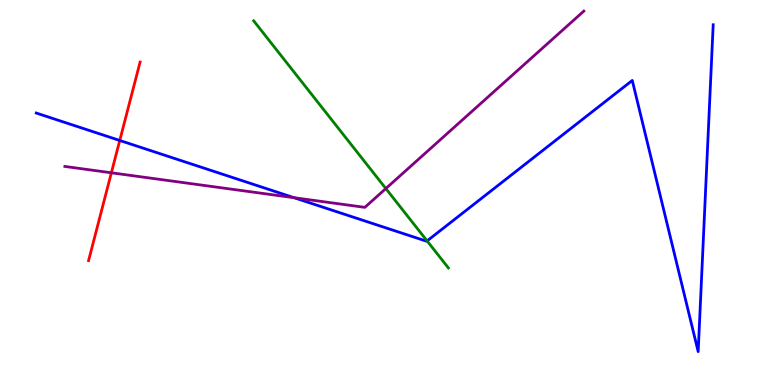[{'lines': ['blue', 'red'], 'intersections': [{'x': 1.55, 'y': 6.35}]}, {'lines': ['green', 'red'], 'intersections': []}, {'lines': ['purple', 'red'], 'intersections': [{'x': 1.44, 'y': 5.51}]}, {'lines': ['blue', 'green'], 'intersections': [{'x': 5.51, 'y': 3.74}]}, {'lines': ['blue', 'purple'], 'intersections': [{'x': 3.79, 'y': 4.86}]}, {'lines': ['green', 'purple'], 'intersections': [{'x': 4.98, 'y': 5.1}]}]